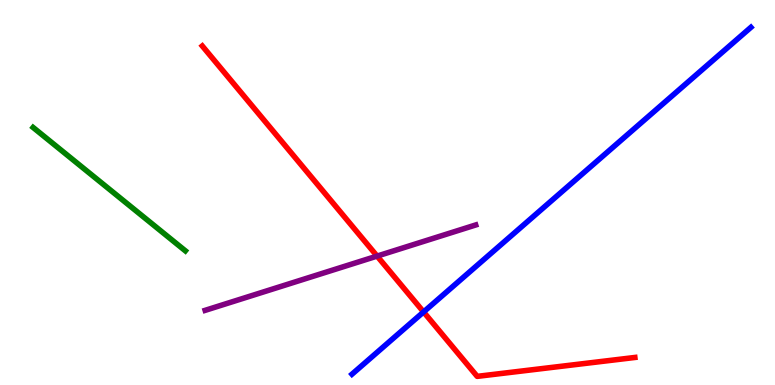[{'lines': ['blue', 'red'], 'intersections': [{'x': 5.47, 'y': 1.9}]}, {'lines': ['green', 'red'], 'intersections': []}, {'lines': ['purple', 'red'], 'intersections': [{'x': 4.87, 'y': 3.35}]}, {'lines': ['blue', 'green'], 'intersections': []}, {'lines': ['blue', 'purple'], 'intersections': []}, {'lines': ['green', 'purple'], 'intersections': []}]